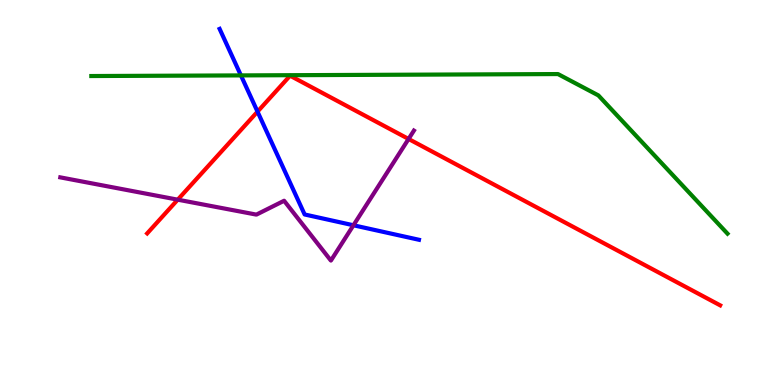[{'lines': ['blue', 'red'], 'intersections': [{'x': 3.32, 'y': 7.1}]}, {'lines': ['green', 'red'], 'intersections': []}, {'lines': ['purple', 'red'], 'intersections': [{'x': 2.29, 'y': 4.81}, {'x': 5.27, 'y': 6.39}]}, {'lines': ['blue', 'green'], 'intersections': [{'x': 3.11, 'y': 8.04}]}, {'lines': ['blue', 'purple'], 'intersections': [{'x': 4.56, 'y': 4.15}]}, {'lines': ['green', 'purple'], 'intersections': []}]